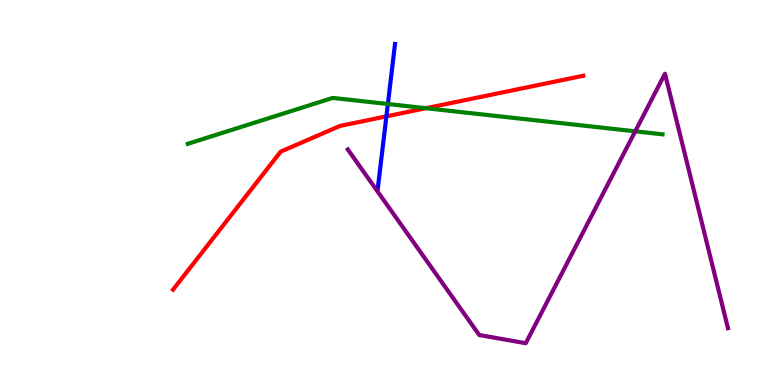[{'lines': ['blue', 'red'], 'intersections': [{'x': 4.99, 'y': 6.98}]}, {'lines': ['green', 'red'], 'intersections': [{'x': 5.5, 'y': 7.19}]}, {'lines': ['purple', 'red'], 'intersections': []}, {'lines': ['blue', 'green'], 'intersections': [{'x': 5.0, 'y': 7.3}]}, {'lines': ['blue', 'purple'], 'intersections': []}, {'lines': ['green', 'purple'], 'intersections': [{'x': 8.2, 'y': 6.59}]}]